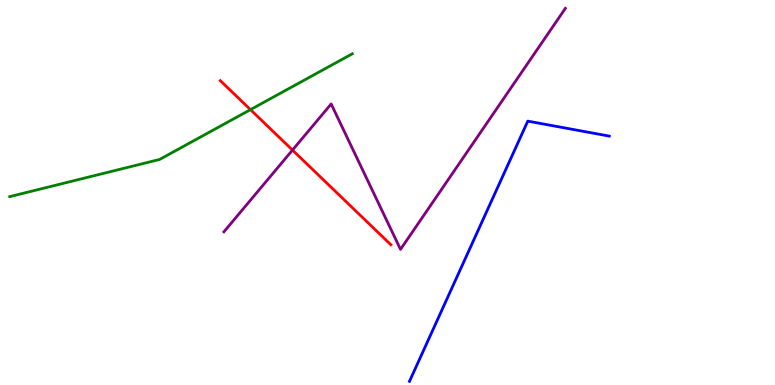[{'lines': ['blue', 'red'], 'intersections': []}, {'lines': ['green', 'red'], 'intersections': [{'x': 3.23, 'y': 7.15}]}, {'lines': ['purple', 'red'], 'intersections': [{'x': 3.77, 'y': 6.1}]}, {'lines': ['blue', 'green'], 'intersections': []}, {'lines': ['blue', 'purple'], 'intersections': []}, {'lines': ['green', 'purple'], 'intersections': []}]